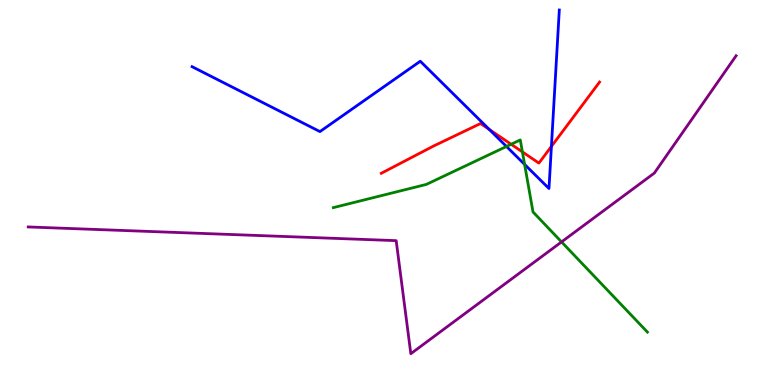[{'lines': ['blue', 'red'], 'intersections': [{'x': 6.31, 'y': 6.64}, {'x': 7.12, 'y': 6.2}]}, {'lines': ['green', 'red'], 'intersections': [{'x': 6.6, 'y': 6.25}, {'x': 6.74, 'y': 6.05}]}, {'lines': ['purple', 'red'], 'intersections': []}, {'lines': ['blue', 'green'], 'intersections': [{'x': 6.54, 'y': 6.2}, {'x': 6.77, 'y': 5.73}]}, {'lines': ['blue', 'purple'], 'intersections': []}, {'lines': ['green', 'purple'], 'intersections': [{'x': 7.25, 'y': 3.72}]}]